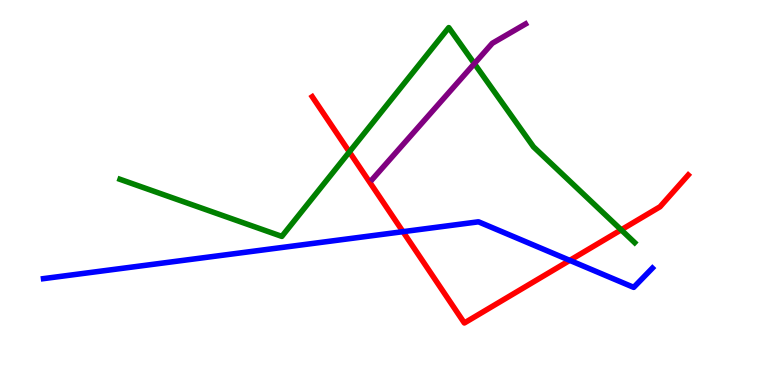[{'lines': ['blue', 'red'], 'intersections': [{'x': 5.2, 'y': 3.98}, {'x': 7.35, 'y': 3.24}]}, {'lines': ['green', 'red'], 'intersections': [{'x': 4.51, 'y': 6.05}, {'x': 8.02, 'y': 4.03}]}, {'lines': ['purple', 'red'], 'intersections': []}, {'lines': ['blue', 'green'], 'intersections': []}, {'lines': ['blue', 'purple'], 'intersections': []}, {'lines': ['green', 'purple'], 'intersections': [{'x': 6.12, 'y': 8.35}]}]